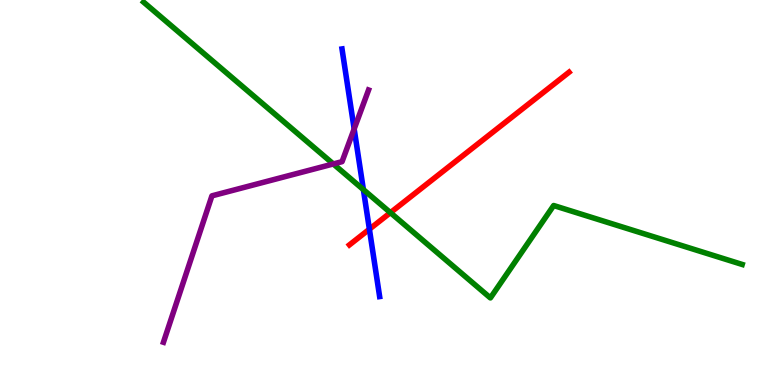[{'lines': ['blue', 'red'], 'intersections': [{'x': 4.77, 'y': 4.05}]}, {'lines': ['green', 'red'], 'intersections': [{'x': 5.04, 'y': 4.48}]}, {'lines': ['purple', 'red'], 'intersections': []}, {'lines': ['blue', 'green'], 'intersections': [{'x': 4.69, 'y': 5.08}]}, {'lines': ['blue', 'purple'], 'intersections': [{'x': 4.57, 'y': 6.65}]}, {'lines': ['green', 'purple'], 'intersections': [{'x': 4.3, 'y': 5.74}]}]